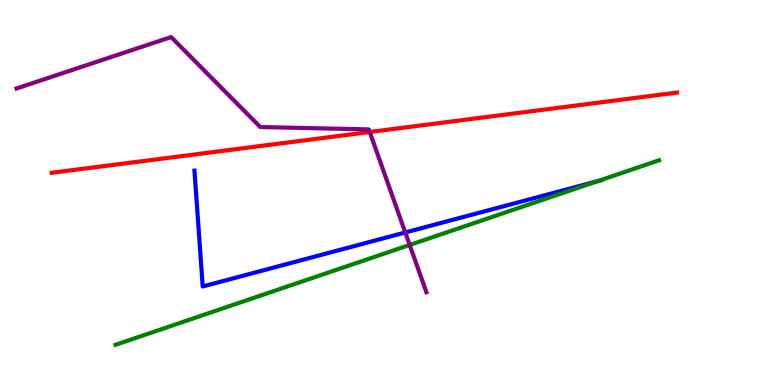[{'lines': ['blue', 'red'], 'intersections': []}, {'lines': ['green', 'red'], 'intersections': []}, {'lines': ['purple', 'red'], 'intersections': [{'x': 4.77, 'y': 6.57}]}, {'lines': ['blue', 'green'], 'intersections': [{'x': 7.71, 'y': 5.29}]}, {'lines': ['blue', 'purple'], 'intersections': [{'x': 5.23, 'y': 3.96}]}, {'lines': ['green', 'purple'], 'intersections': [{'x': 5.29, 'y': 3.64}]}]